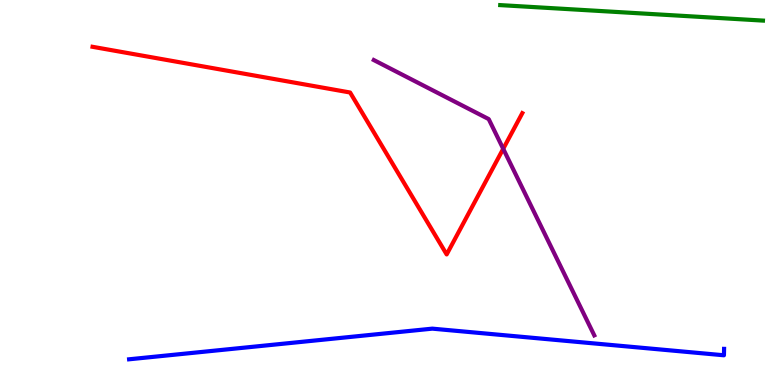[{'lines': ['blue', 'red'], 'intersections': []}, {'lines': ['green', 'red'], 'intersections': []}, {'lines': ['purple', 'red'], 'intersections': [{'x': 6.49, 'y': 6.13}]}, {'lines': ['blue', 'green'], 'intersections': []}, {'lines': ['blue', 'purple'], 'intersections': []}, {'lines': ['green', 'purple'], 'intersections': []}]